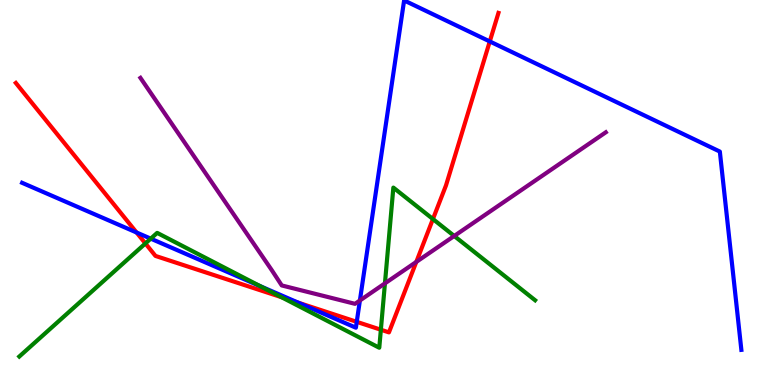[{'lines': ['blue', 'red'], 'intersections': [{'x': 1.76, 'y': 3.96}, {'x': 3.85, 'y': 2.14}, {'x': 4.6, 'y': 1.64}, {'x': 6.32, 'y': 8.92}]}, {'lines': ['green', 'red'], 'intersections': [{'x': 1.88, 'y': 3.68}, {'x': 3.63, 'y': 2.28}, {'x': 4.91, 'y': 1.44}, {'x': 5.59, 'y': 4.31}]}, {'lines': ['purple', 'red'], 'intersections': [{'x': 5.37, 'y': 3.2}]}, {'lines': ['blue', 'green'], 'intersections': [{'x': 1.95, 'y': 3.8}, {'x': 3.36, 'y': 2.57}]}, {'lines': ['blue', 'purple'], 'intersections': [{'x': 4.64, 'y': 2.2}]}, {'lines': ['green', 'purple'], 'intersections': [{'x': 4.97, 'y': 2.64}, {'x': 5.86, 'y': 3.87}]}]